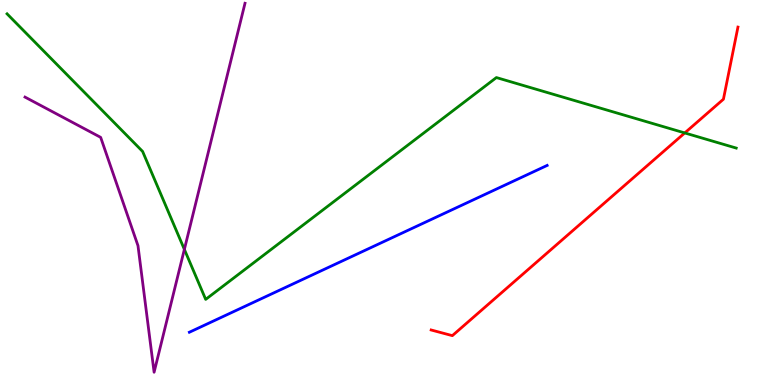[{'lines': ['blue', 'red'], 'intersections': []}, {'lines': ['green', 'red'], 'intersections': [{'x': 8.84, 'y': 6.55}]}, {'lines': ['purple', 'red'], 'intersections': []}, {'lines': ['blue', 'green'], 'intersections': []}, {'lines': ['blue', 'purple'], 'intersections': []}, {'lines': ['green', 'purple'], 'intersections': [{'x': 2.38, 'y': 3.52}]}]